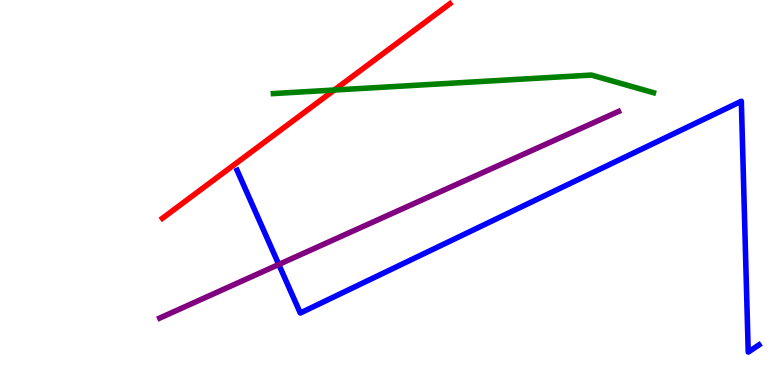[{'lines': ['blue', 'red'], 'intersections': []}, {'lines': ['green', 'red'], 'intersections': [{'x': 4.31, 'y': 7.66}]}, {'lines': ['purple', 'red'], 'intersections': []}, {'lines': ['blue', 'green'], 'intersections': []}, {'lines': ['blue', 'purple'], 'intersections': [{'x': 3.6, 'y': 3.13}]}, {'lines': ['green', 'purple'], 'intersections': []}]